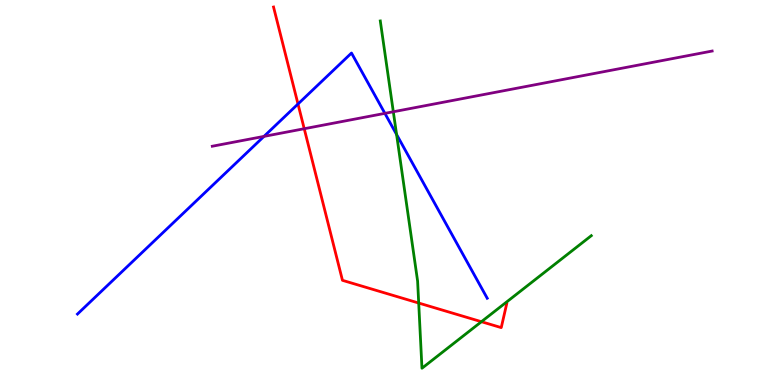[{'lines': ['blue', 'red'], 'intersections': [{'x': 3.85, 'y': 7.3}]}, {'lines': ['green', 'red'], 'intersections': [{'x': 5.4, 'y': 2.13}, {'x': 6.21, 'y': 1.64}]}, {'lines': ['purple', 'red'], 'intersections': [{'x': 3.93, 'y': 6.66}]}, {'lines': ['blue', 'green'], 'intersections': [{'x': 5.12, 'y': 6.51}]}, {'lines': ['blue', 'purple'], 'intersections': [{'x': 3.41, 'y': 6.46}, {'x': 4.97, 'y': 7.06}]}, {'lines': ['green', 'purple'], 'intersections': [{'x': 5.08, 'y': 7.1}]}]